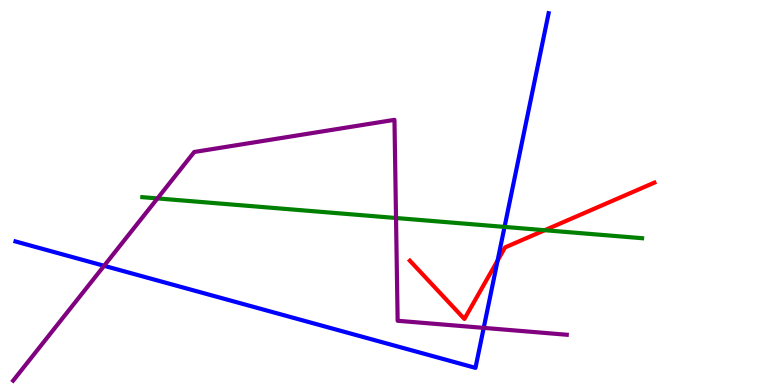[{'lines': ['blue', 'red'], 'intersections': [{'x': 6.42, 'y': 3.23}]}, {'lines': ['green', 'red'], 'intersections': [{'x': 7.03, 'y': 4.02}]}, {'lines': ['purple', 'red'], 'intersections': []}, {'lines': ['blue', 'green'], 'intersections': [{'x': 6.51, 'y': 4.11}]}, {'lines': ['blue', 'purple'], 'intersections': [{'x': 1.34, 'y': 3.1}, {'x': 6.24, 'y': 1.48}]}, {'lines': ['green', 'purple'], 'intersections': [{'x': 2.03, 'y': 4.85}, {'x': 5.11, 'y': 4.34}]}]